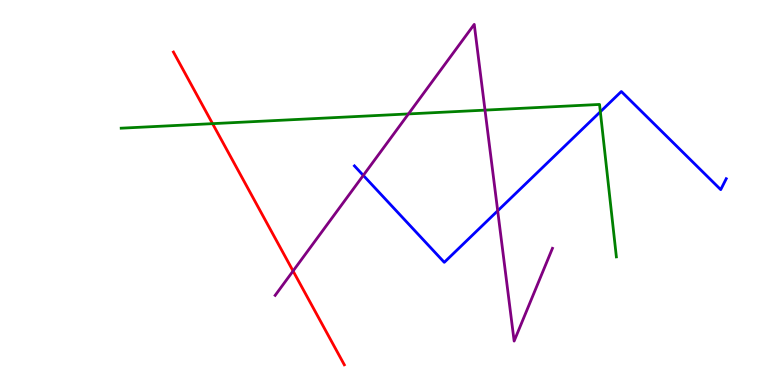[{'lines': ['blue', 'red'], 'intersections': []}, {'lines': ['green', 'red'], 'intersections': [{'x': 2.74, 'y': 6.79}]}, {'lines': ['purple', 'red'], 'intersections': [{'x': 3.78, 'y': 2.96}]}, {'lines': ['blue', 'green'], 'intersections': [{'x': 7.75, 'y': 7.1}]}, {'lines': ['blue', 'purple'], 'intersections': [{'x': 4.69, 'y': 5.44}, {'x': 6.42, 'y': 4.52}]}, {'lines': ['green', 'purple'], 'intersections': [{'x': 5.27, 'y': 7.04}, {'x': 6.26, 'y': 7.14}]}]